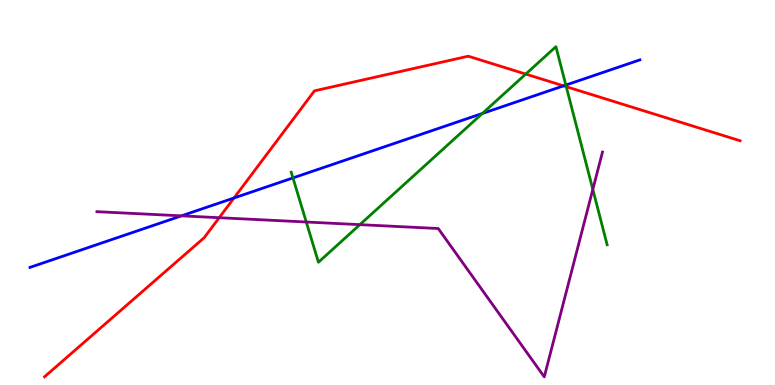[{'lines': ['blue', 'red'], 'intersections': [{'x': 3.02, 'y': 4.86}, {'x': 7.27, 'y': 7.77}]}, {'lines': ['green', 'red'], 'intersections': [{'x': 6.78, 'y': 8.08}, {'x': 7.31, 'y': 7.75}]}, {'lines': ['purple', 'red'], 'intersections': [{'x': 2.83, 'y': 4.35}]}, {'lines': ['blue', 'green'], 'intersections': [{'x': 3.78, 'y': 5.38}, {'x': 6.22, 'y': 7.05}, {'x': 7.3, 'y': 7.79}]}, {'lines': ['blue', 'purple'], 'intersections': [{'x': 2.34, 'y': 4.39}]}, {'lines': ['green', 'purple'], 'intersections': [{'x': 3.95, 'y': 4.23}, {'x': 4.64, 'y': 4.16}, {'x': 7.65, 'y': 5.08}]}]